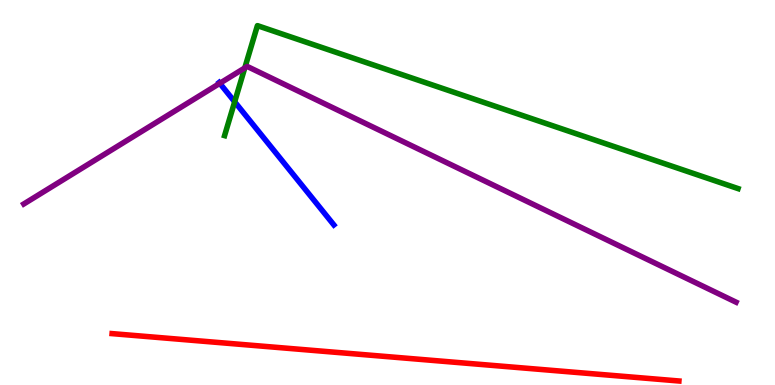[{'lines': ['blue', 'red'], 'intersections': []}, {'lines': ['green', 'red'], 'intersections': []}, {'lines': ['purple', 'red'], 'intersections': []}, {'lines': ['blue', 'green'], 'intersections': [{'x': 3.03, 'y': 7.36}]}, {'lines': ['blue', 'purple'], 'intersections': [{'x': 2.84, 'y': 7.84}]}, {'lines': ['green', 'purple'], 'intersections': [{'x': 3.16, 'y': 8.24}]}]